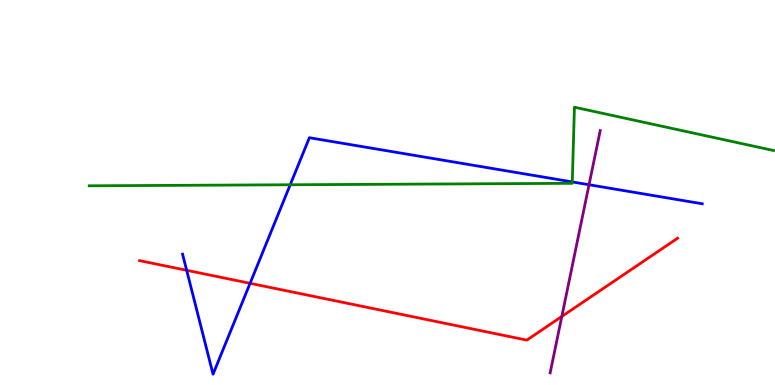[{'lines': ['blue', 'red'], 'intersections': [{'x': 2.41, 'y': 2.98}, {'x': 3.23, 'y': 2.64}]}, {'lines': ['green', 'red'], 'intersections': []}, {'lines': ['purple', 'red'], 'intersections': [{'x': 7.25, 'y': 1.78}]}, {'lines': ['blue', 'green'], 'intersections': [{'x': 3.74, 'y': 5.2}, {'x': 7.38, 'y': 5.27}]}, {'lines': ['blue', 'purple'], 'intersections': [{'x': 7.6, 'y': 5.2}]}, {'lines': ['green', 'purple'], 'intersections': []}]